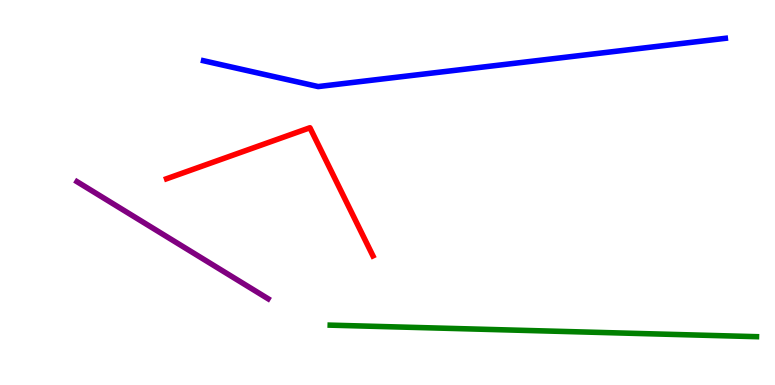[{'lines': ['blue', 'red'], 'intersections': []}, {'lines': ['green', 'red'], 'intersections': []}, {'lines': ['purple', 'red'], 'intersections': []}, {'lines': ['blue', 'green'], 'intersections': []}, {'lines': ['blue', 'purple'], 'intersections': []}, {'lines': ['green', 'purple'], 'intersections': []}]